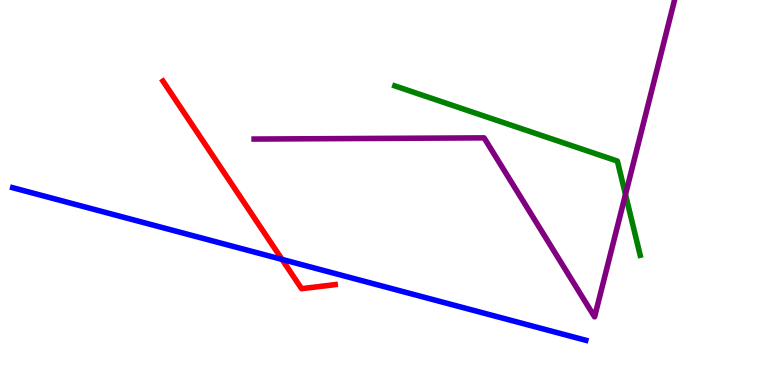[{'lines': ['blue', 'red'], 'intersections': [{'x': 3.64, 'y': 3.26}]}, {'lines': ['green', 'red'], 'intersections': []}, {'lines': ['purple', 'red'], 'intersections': []}, {'lines': ['blue', 'green'], 'intersections': []}, {'lines': ['blue', 'purple'], 'intersections': []}, {'lines': ['green', 'purple'], 'intersections': [{'x': 8.07, 'y': 4.95}]}]